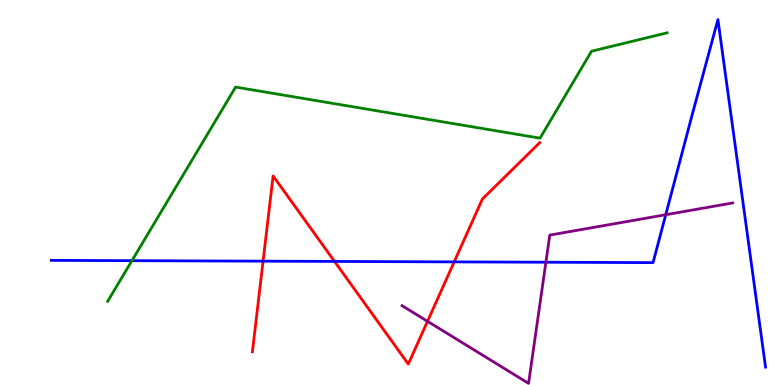[{'lines': ['blue', 'red'], 'intersections': [{'x': 3.39, 'y': 3.22}, {'x': 4.32, 'y': 3.21}, {'x': 5.86, 'y': 3.2}]}, {'lines': ['green', 'red'], 'intersections': []}, {'lines': ['purple', 'red'], 'intersections': [{'x': 5.52, 'y': 1.65}]}, {'lines': ['blue', 'green'], 'intersections': [{'x': 1.7, 'y': 3.23}]}, {'lines': ['blue', 'purple'], 'intersections': [{'x': 7.04, 'y': 3.19}, {'x': 8.59, 'y': 4.42}]}, {'lines': ['green', 'purple'], 'intersections': []}]